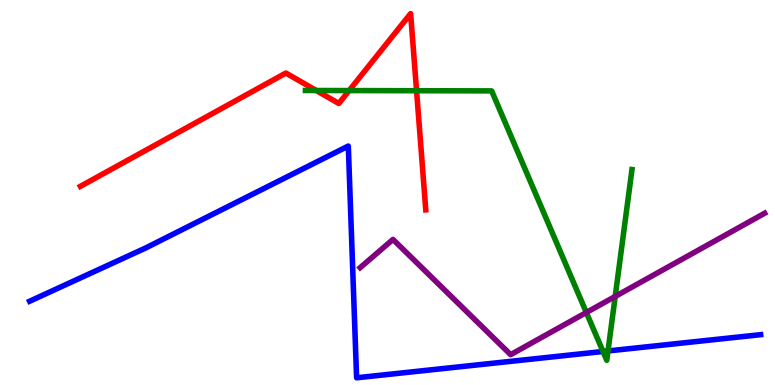[{'lines': ['blue', 'red'], 'intersections': []}, {'lines': ['green', 'red'], 'intersections': [{'x': 4.08, 'y': 7.65}, {'x': 4.5, 'y': 7.65}, {'x': 5.38, 'y': 7.64}]}, {'lines': ['purple', 'red'], 'intersections': []}, {'lines': ['blue', 'green'], 'intersections': [{'x': 7.78, 'y': 0.87}, {'x': 7.85, 'y': 0.884}]}, {'lines': ['blue', 'purple'], 'intersections': []}, {'lines': ['green', 'purple'], 'intersections': [{'x': 7.57, 'y': 1.88}, {'x': 7.94, 'y': 2.3}]}]